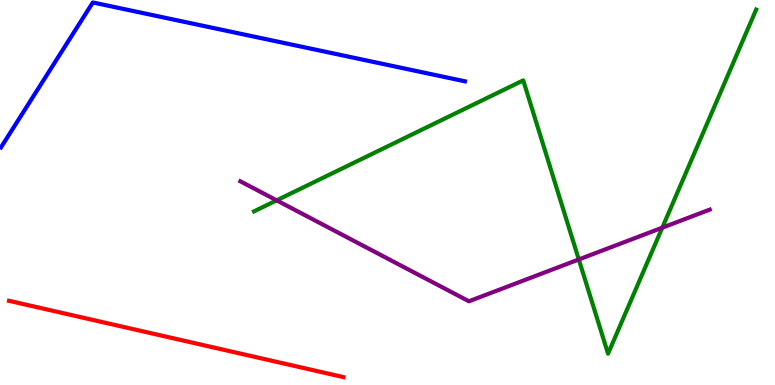[{'lines': ['blue', 'red'], 'intersections': []}, {'lines': ['green', 'red'], 'intersections': []}, {'lines': ['purple', 'red'], 'intersections': []}, {'lines': ['blue', 'green'], 'intersections': []}, {'lines': ['blue', 'purple'], 'intersections': []}, {'lines': ['green', 'purple'], 'intersections': [{'x': 3.57, 'y': 4.8}, {'x': 7.47, 'y': 3.26}, {'x': 8.55, 'y': 4.09}]}]